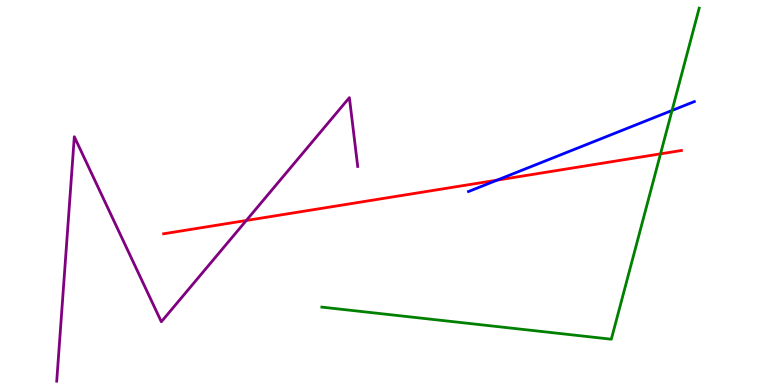[{'lines': ['blue', 'red'], 'intersections': [{'x': 6.41, 'y': 5.32}]}, {'lines': ['green', 'red'], 'intersections': [{'x': 8.52, 'y': 6.0}]}, {'lines': ['purple', 'red'], 'intersections': [{'x': 3.18, 'y': 4.27}]}, {'lines': ['blue', 'green'], 'intersections': [{'x': 8.67, 'y': 7.13}]}, {'lines': ['blue', 'purple'], 'intersections': []}, {'lines': ['green', 'purple'], 'intersections': []}]